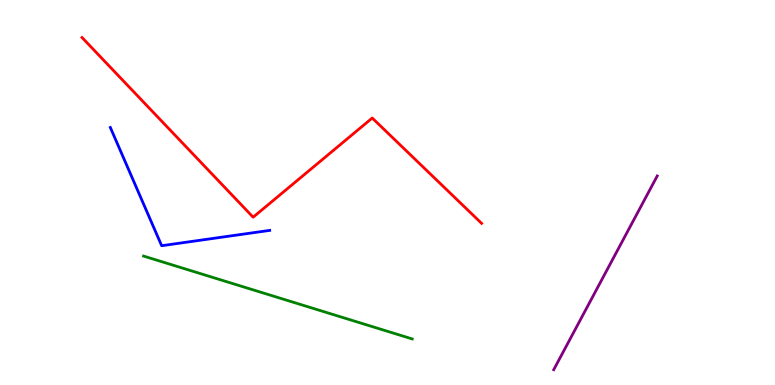[{'lines': ['blue', 'red'], 'intersections': []}, {'lines': ['green', 'red'], 'intersections': []}, {'lines': ['purple', 'red'], 'intersections': []}, {'lines': ['blue', 'green'], 'intersections': []}, {'lines': ['blue', 'purple'], 'intersections': []}, {'lines': ['green', 'purple'], 'intersections': []}]